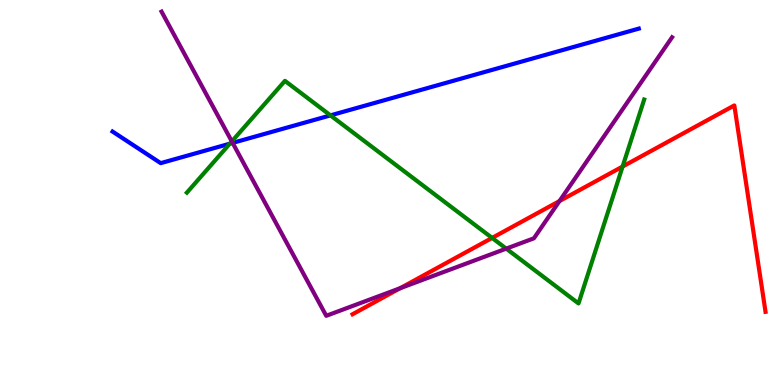[{'lines': ['blue', 'red'], 'intersections': []}, {'lines': ['green', 'red'], 'intersections': [{'x': 6.35, 'y': 3.82}, {'x': 8.03, 'y': 5.67}]}, {'lines': ['purple', 'red'], 'intersections': [{'x': 5.16, 'y': 2.51}, {'x': 7.22, 'y': 4.78}]}, {'lines': ['blue', 'green'], 'intersections': [{'x': 2.97, 'y': 6.27}, {'x': 4.26, 'y': 7.0}]}, {'lines': ['blue', 'purple'], 'intersections': [{'x': 3.0, 'y': 6.29}]}, {'lines': ['green', 'purple'], 'intersections': [{'x': 2.99, 'y': 6.33}, {'x': 6.53, 'y': 3.54}]}]